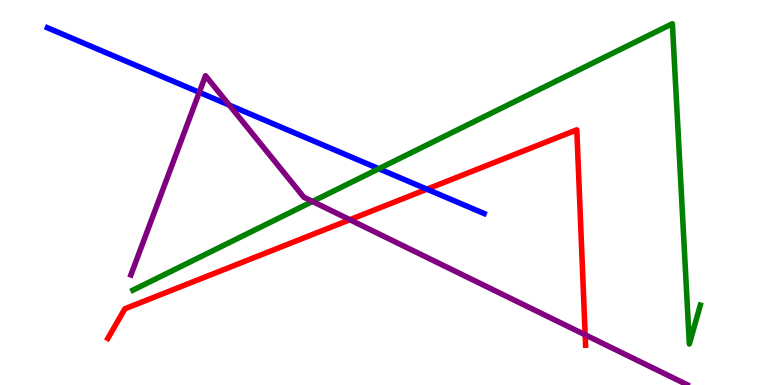[{'lines': ['blue', 'red'], 'intersections': [{'x': 5.51, 'y': 5.09}]}, {'lines': ['green', 'red'], 'intersections': []}, {'lines': ['purple', 'red'], 'intersections': [{'x': 4.51, 'y': 4.29}, {'x': 7.55, 'y': 1.3}]}, {'lines': ['blue', 'green'], 'intersections': [{'x': 4.89, 'y': 5.62}]}, {'lines': ['blue', 'purple'], 'intersections': [{'x': 2.57, 'y': 7.6}, {'x': 2.96, 'y': 7.27}]}, {'lines': ['green', 'purple'], 'intersections': [{'x': 4.03, 'y': 4.77}]}]